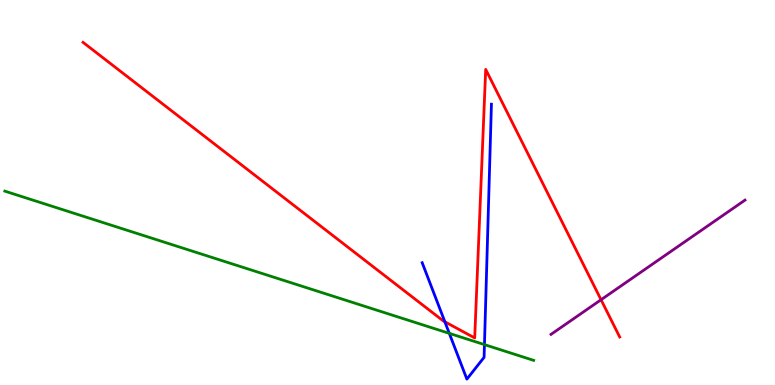[{'lines': ['blue', 'red'], 'intersections': [{'x': 5.74, 'y': 1.64}]}, {'lines': ['green', 'red'], 'intersections': []}, {'lines': ['purple', 'red'], 'intersections': [{'x': 7.76, 'y': 2.21}]}, {'lines': ['blue', 'green'], 'intersections': [{'x': 5.8, 'y': 1.34}, {'x': 6.25, 'y': 1.05}]}, {'lines': ['blue', 'purple'], 'intersections': []}, {'lines': ['green', 'purple'], 'intersections': []}]